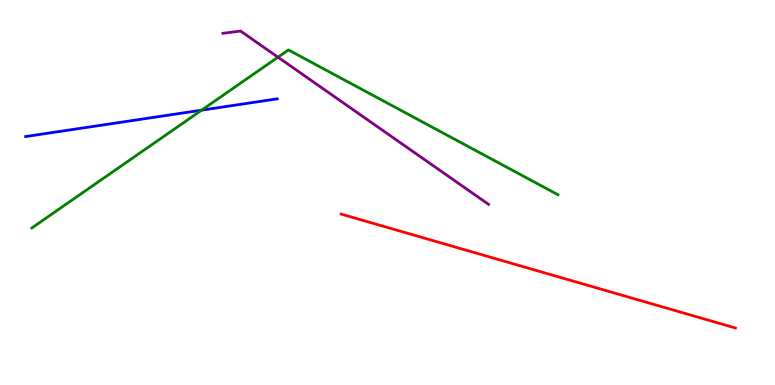[{'lines': ['blue', 'red'], 'intersections': []}, {'lines': ['green', 'red'], 'intersections': []}, {'lines': ['purple', 'red'], 'intersections': []}, {'lines': ['blue', 'green'], 'intersections': [{'x': 2.6, 'y': 7.14}]}, {'lines': ['blue', 'purple'], 'intersections': []}, {'lines': ['green', 'purple'], 'intersections': [{'x': 3.59, 'y': 8.51}]}]